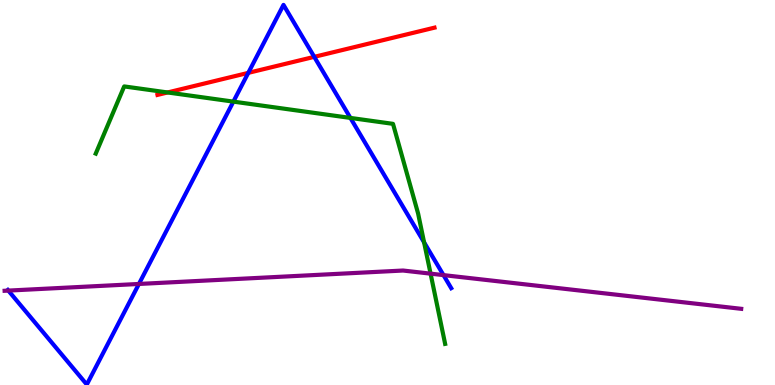[{'lines': ['blue', 'red'], 'intersections': [{'x': 3.2, 'y': 8.11}, {'x': 4.05, 'y': 8.52}]}, {'lines': ['green', 'red'], 'intersections': [{'x': 2.16, 'y': 7.6}]}, {'lines': ['purple', 'red'], 'intersections': []}, {'lines': ['blue', 'green'], 'intersections': [{'x': 3.01, 'y': 7.36}, {'x': 4.52, 'y': 6.94}, {'x': 5.47, 'y': 3.71}]}, {'lines': ['blue', 'purple'], 'intersections': [{'x': 0.108, 'y': 2.45}, {'x': 1.79, 'y': 2.62}, {'x': 5.72, 'y': 2.85}]}, {'lines': ['green', 'purple'], 'intersections': [{'x': 5.56, 'y': 2.89}]}]